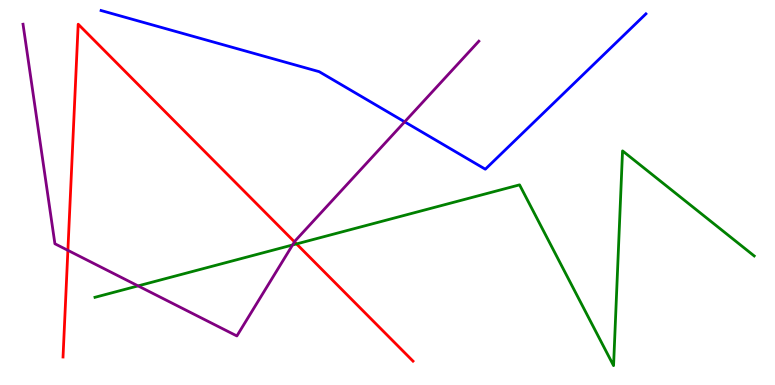[{'lines': ['blue', 'red'], 'intersections': []}, {'lines': ['green', 'red'], 'intersections': [{'x': 3.83, 'y': 3.66}]}, {'lines': ['purple', 'red'], 'intersections': [{'x': 0.876, 'y': 3.5}, {'x': 3.8, 'y': 3.72}]}, {'lines': ['blue', 'green'], 'intersections': []}, {'lines': ['blue', 'purple'], 'intersections': [{'x': 5.22, 'y': 6.84}]}, {'lines': ['green', 'purple'], 'intersections': [{'x': 1.78, 'y': 2.57}, {'x': 3.78, 'y': 3.64}]}]